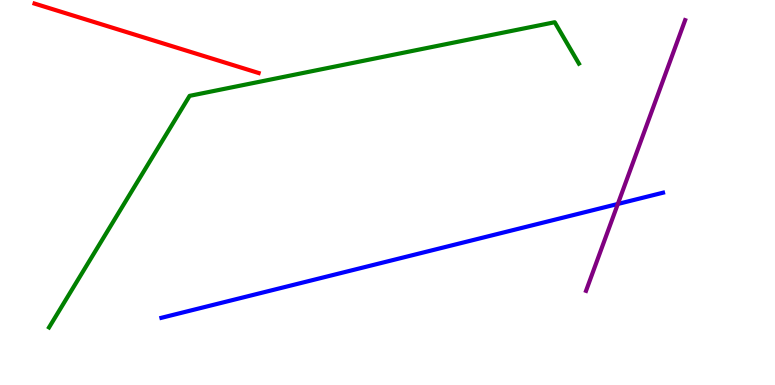[{'lines': ['blue', 'red'], 'intersections': []}, {'lines': ['green', 'red'], 'intersections': []}, {'lines': ['purple', 'red'], 'intersections': []}, {'lines': ['blue', 'green'], 'intersections': []}, {'lines': ['blue', 'purple'], 'intersections': [{'x': 7.97, 'y': 4.7}]}, {'lines': ['green', 'purple'], 'intersections': []}]